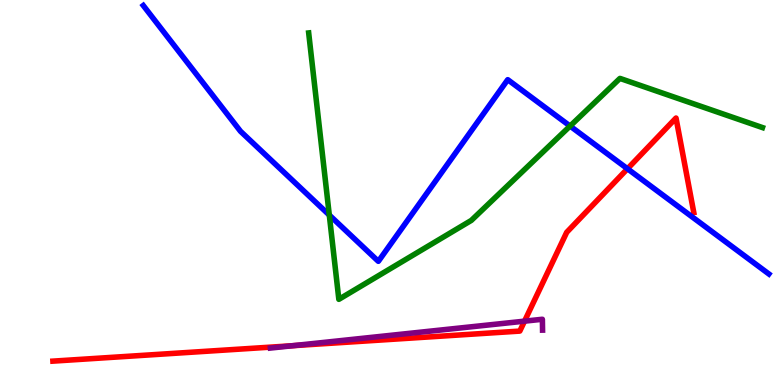[{'lines': ['blue', 'red'], 'intersections': [{'x': 8.1, 'y': 5.62}]}, {'lines': ['green', 'red'], 'intersections': []}, {'lines': ['purple', 'red'], 'intersections': [{'x': 3.78, 'y': 1.02}, {'x': 6.77, 'y': 1.66}]}, {'lines': ['blue', 'green'], 'intersections': [{'x': 4.25, 'y': 4.41}, {'x': 7.36, 'y': 6.73}]}, {'lines': ['blue', 'purple'], 'intersections': []}, {'lines': ['green', 'purple'], 'intersections': []}]